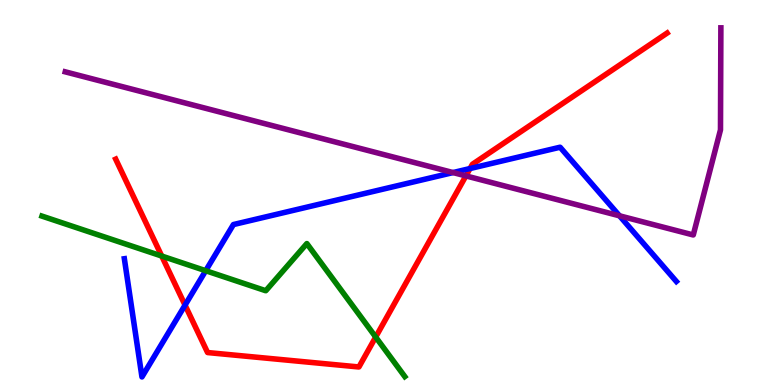[{'lines': ['blue', 'red'], 'intersections': [{'x': 2.39, 'y': 2.07}, {'x': 6.06, 'y': 5.62}]}, {'lines': ['green', 'red'], 'intersections': [{'x': 2.09, 'y': 3.35}, {'x': 4.85, 'y': 1.25}]}, {'lines': ['purple', 'red'], 'intersections': [{'x': 6.01, 'y': 5.43}]}, {'lines': ['blue', 'green'], 'intersections': [{'x': 2.65, 'y': 2.97}]}, {'lines': ['blue', 'purple'], 'intersections': [{'x': 5.85, 'y': 5.52}, {'x': 7.99, 'y': 4.39}]}, {'lines': ['green', 'purple'], 'intersections': []}]